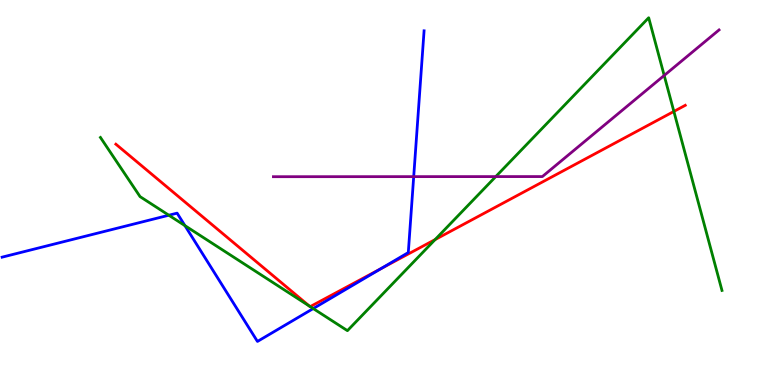[{'lines': ['blue', 'red'], 'intersections': [{'x': 4.92, 'y': 3.02}]}, {'lines': ['green', 'red'], 'intersections': [{'x': 3.99, 'y': 2.05}, {'x': 4.0, 'y': 2.04}, {'x': 5.61, 'y': 3.78}, {'x': 8.7, 'y': 7.11}]}, {'lines': ['purple', 'red'], 'intersections': []}, {'lines': ['blue', 'green'], 'intersections': [{'x': 2.18, 'y': 4.41}, {'x': 2.39, 'y': 4.14}, {'x': 4.04, 'y': 1.99}]}, {'lines': ['blue', 'purple'], 'intersections': [{'x': 5.34, 'y': 5.41}]}, {'lines': ['green', 'purple'], 'intersections': [{'x': 6.4, 'y': 5.41}, {'x': 8.57, 'y': 8.04}]}]